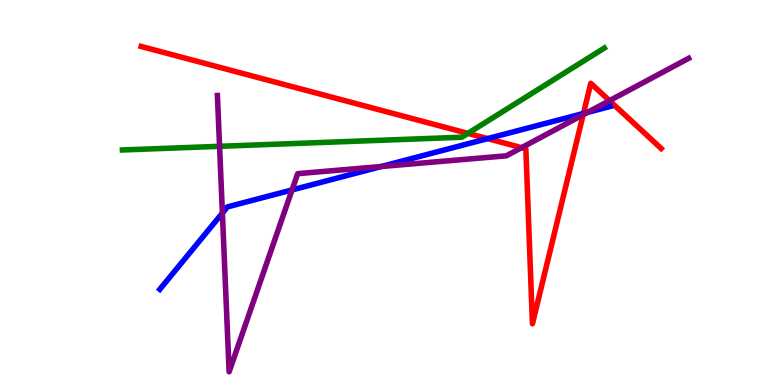[{'lines': ['blue', 'red'], 'intersections': [{'x': 6.29, 'y': 6.4}, {'x': 7.53, 'y': 7.05}]}, {'lines': ['green', 'red'], 'intersections': [{'x': 6.04, 'y': 6.54}]}, {'lines': ['purple', 'red'], 'intersections': [{'x': 6.73, 'y': 6.16}, {'x': 7.52, 'y': 7.02}, {'x': 7.86, 'y': 7.39}]}, {'lines': ['blue', 'green'], 'intersections': []}, {'lines': ['blue', 'purple'], 'intersections': [{'x': 2.87, 'y': 4.47}, {'x': 3.77, 'y': 5.07}, {'x': 4.92, 'y': 5.67}, {'x': 7.58, 'y': 7.08}]}, {'lines': ['green', 'purple'], 'intersections': [{'x': 2.83, 'y': 6.2}]}]